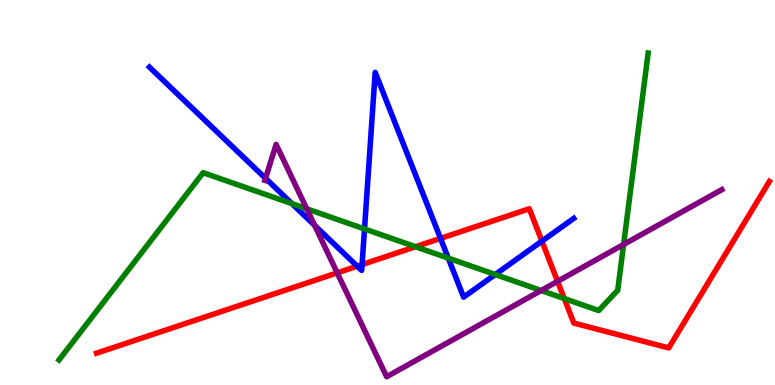[{'lines': ['blue', 'red'], 'intersections': [{'x': 4.61, 'y': 3.09}, {'x': 4.67, 'y': 3.13}, {'x': 5.68, 'y': 3.81}, {'x': 6.99, 'y': 3.74}]}, {'lines': ['green', 'red'], 'intersections': [{'x': 5.36, 'y': 3.59}, {'x': 7.28, 'y': 2.25}]}, {'lines': ['purple', 'red'], 'intersections': [{'x': 4.35, 'y': 2.91}, {'x': 7.19, 'y': 2.69}]}, {'lines': ['blue', 'green'], 'intersections': [{'x': 3.77, 'y': 4.71}, {'x': 4.7, 'y': 4.05}, {'x': 5.78, 'y': 3.3}, {'x': 6.39, 'y': 2.87}]}, {'lines': ['blue', 'purple'], 'intersections': [{'x': 3.43, 'y': 5.37}, {'x': 4.06, 'y': 4.15}]}, {'lines': ['green', 'purple'], 'intersections': [{'x': 3.96, 'y': 4.58}, {'x': 6.98, 'y': 2.45}, {'x': 8.05, 'y': 3.65}]}]